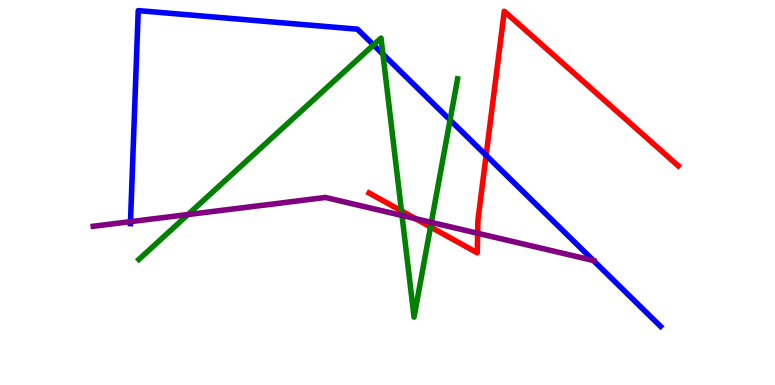[{'lines': ['blue', 'red'], 'intersections': [{'x': 6.27, 'y': 5.97}]}, {'lines': ['green', 'red'], 'intersections': [{'x': 5.18, 'y': 4.52}, {'x': 5.56, 'y': 4.1}]}, {'lines': ['purple', 'red'], 'intersections': [{'x': 5.36, 'y': 4.32}, {'x': 6.16, 'y': 3.94}]}, {'lines': ['blue', 'green'], 'intersections': [{'x': 4.82, 'y': 8.83}, {'x': 4.94, 'y': 8.59}, {'x': 5.81, 'y': 6.88}]}, {'lines': ['blue', 'purple'], 'intersections': [{'x': 1.68, 'y': 4.24}, {'x': 7.66, 'y': 3.23}]}, {'lines': ['green', 'purple'], 'intersections': [{'x': 2.43, 'y': 4.43}, {'x': 5.19, 'y': 4.4}, {'x': 5.57, 'y': 4.22}]}]